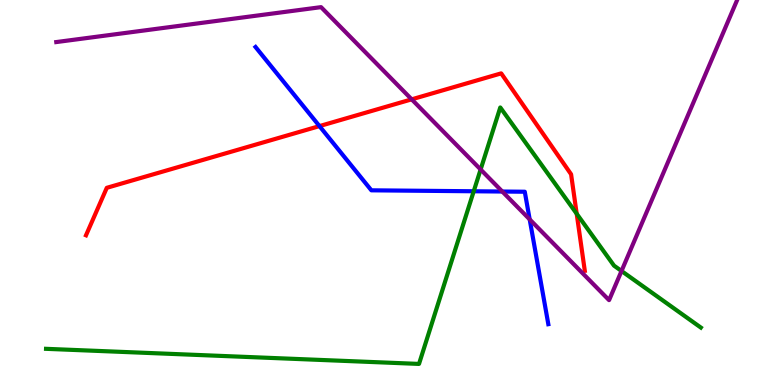[{'lines': ['blue', 'red'], 'intersections': [{'x': 4.12, 'y': 6.72}]}, {'lines': ['green', 'red'], 'intersections': [{'x': 7.44, 'y': 4.45}]}, {'lines': ['purple', 'red'], 'intersections': [{'x': 5.31, 'y': 7.42}]}, {'lines': ['blue', 'green'], 'intersections': [{'x': 6.11, 'y': 5.03}]}, {'lines': ['blue', 'purple'], 'intersections': [{'x': 6.48, 'y': 5.03}, {'x': 6.83, 'y': 4.3}]}, {'lines': ['green', 'purple'], 'intersections': [{'x': 6.2, 'y': 5.6}, {'x': 8.02, 'y': 2.96}]}]